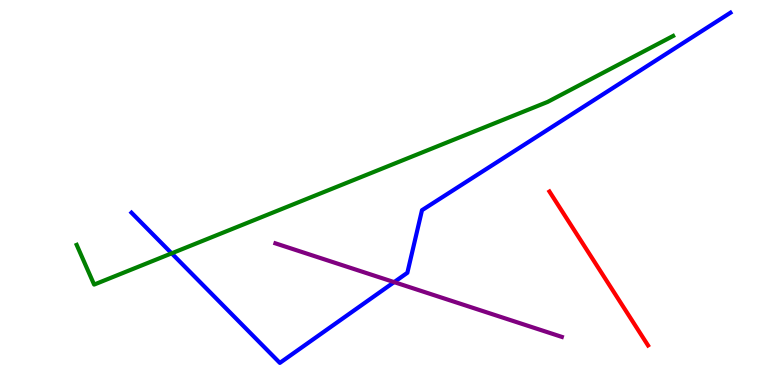[{'lines': ['blue', 'red'], 'intersections': []}, {'lines': ['green', 'red'], 'intersections': []}, {'lines': ['purple', 'red'], 'intersections': []}, {'lines': ['blue', 'green'], 'intersections': [{'x': 2.21, 'y': 3.42}]}, {'lines': ['blue', 'purple'], 'intersections': [{'x': 5.09, 'y': 2.67}]}, {'lines': ['green', 'purple'], 'intersections': []}]